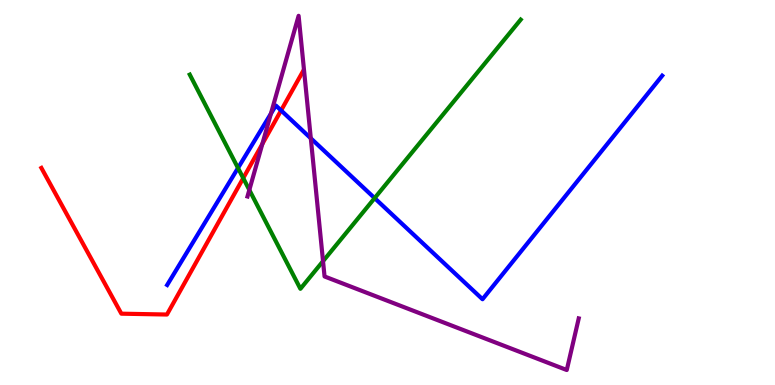[{'lines': ['blue', 'red'], 'intersections': [{'x': 3.63, 'y': 7.13}]}, {'lines': ['green', 'red'], 'intersections': [{'x': 3.14, 'y': 5.37}]}, {'lines': ['purple', 'red'], 'intersections': [{'x': 3.39, 'y': 6.26}]}, {'lines': ['blue', 'green'], 'intersections': [{'x': 3.07, 'y': 5.64}, {'x': 4.83, 'y': 4.85}]}, {'lines': ['blue', 'purple'], 'intersections': [{'x': 3.5, 'y': 7.05}, {'x': 4.01, 'y': 6.41}]}, {'lines': ['green', 'purple'], 'intersections': [{'x': 3.22, 'y': 5.07}, {'x': 4.17, 'y': 3.22}]}]